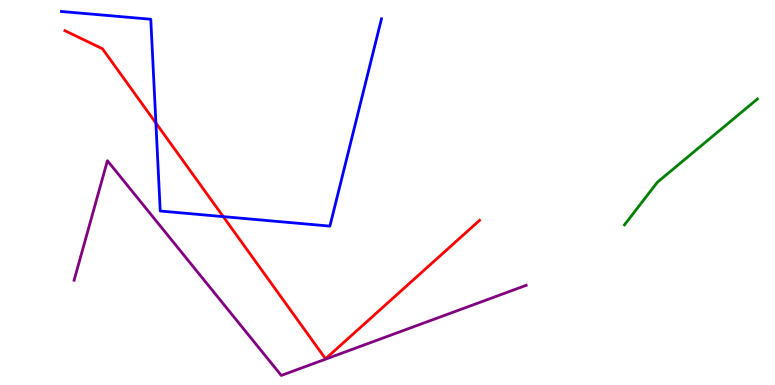[{'lines': ['blue', 'red'], 'intersections': [{'x': 2.01, 'y': 6.8}, {'x': 2.88, 'y': 4.37}]}, {'lines': ['green', 'red'], 'intersections': []}, {'lines': ['purple', 'red'], 'intersections': []}, {'lines': ['blue', 'green'], 'intersections': []}, {'lines': ['blue', 'purple'], 'intersections': []}, {'lines': ['green', 'purple'], 'intersections': []}]